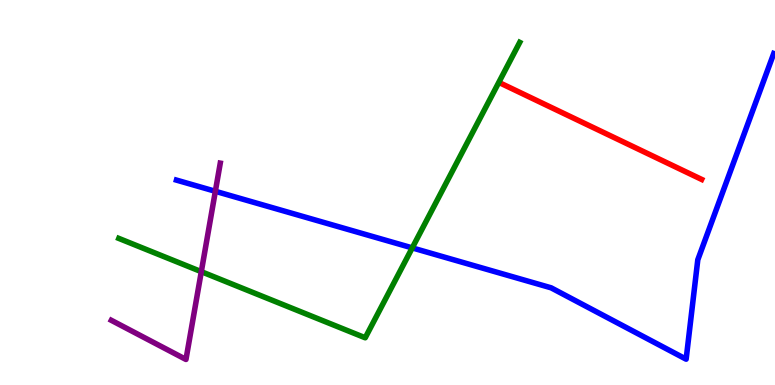[{'lines': ['blue', 'red'], 'intersections': []}, {'lines': ['green', 'red'], 'intersections': []}, {'lines': ['purple', 'red'], 'intersections': []}, {'lines': ['blue', 'green'], 'intersections': [{'x': 5.32, 'y': 3.56}]}, {'lines': ['blue', 'purple'], 'intersections': [{'x': 2.78, 'y': 5.03}]}, {'lines': ['green', 'purple'], 'intersections': [{'x': 2.6, 'y': 2.94}]}]